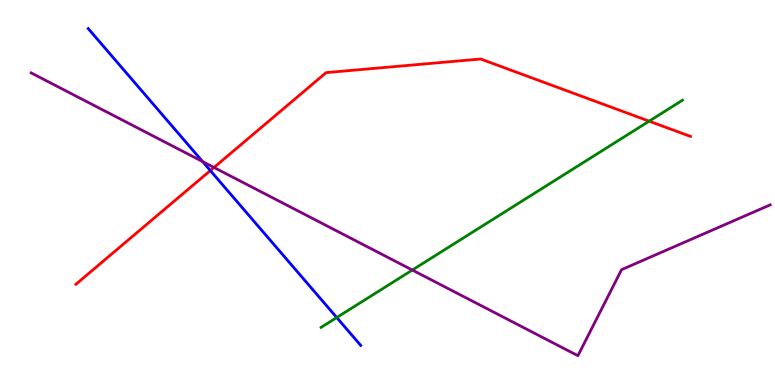[{'lines': ['blue', 'red'], 'intersections': [{'x': 2.71, 'y': 5.57}]}, {'lines': ['green', 'red'], 'intersections': [{'x': 8.38, 'y': 6.85}]}, {'lines': ['purple', 'red'], 'intersections': [{'x': 2.76, 'y': 5.65}]}, {'lines': ['blue', 'green'], 'intersections': [{'x': 4.35, 'y': 1.75}]}, {'lines': ['blue', 'purple'], 'intersections': [{'x': 2.61, 'y': 5.8}]}, {'lines': ['green', 'purple'], 'intersections': [{'x': 5.32, 'y': 2.99}]}]